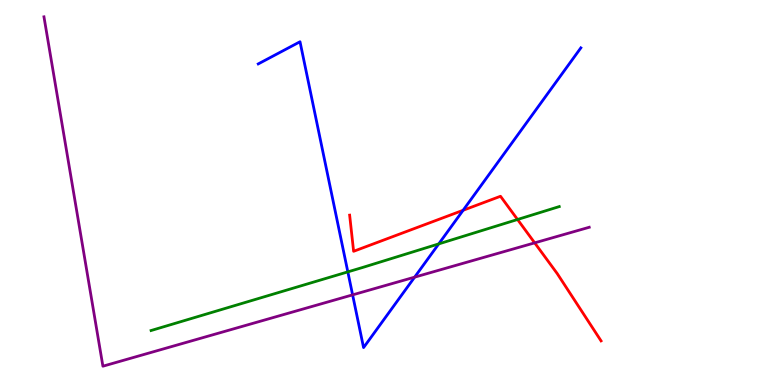[{'lines': ['blue', 'red'], 'intersections': [{'x': 5.98, 'y': 4.54}]}, {'lines': ['green', 'red'], 'intersections': [{'x': 6.68, 'y': 4.3}]}, {'lines': ['purple', 'red'], 'intersections': [{'x': 6.9, 'y': 3.69}]}, {'lines': ['blue', 'green'], 'intersections': [{'x': 4.49, 'y': 2.94}, {'x': 5.66, 'y': 3.67}]}, {'lines': ['blue', 'purple'], 'intersections': [{'x': 4.55, 'y': 2.34}, {'x': 5.35, 'y': 2.8}]}, {'lines': ['green', 'purple'], 'intersections': []}]